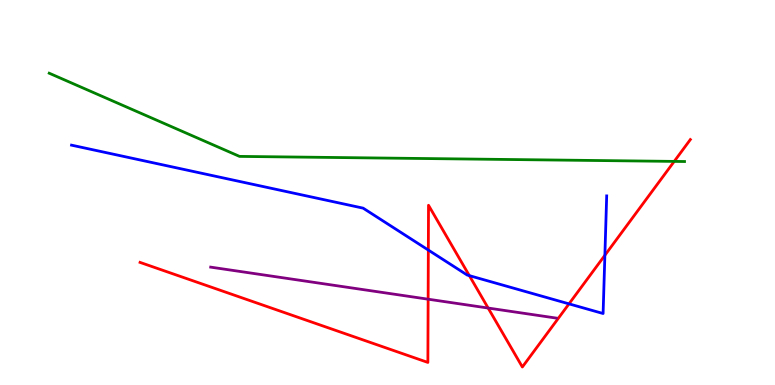[{'lines': ['blue', 'red'], 'intersections': [{'x': 5.53, 'y': 3.51}, {'x': 6.06, 'y': 2.84}, {'x': 7.34, 'y': 2.11}, {'x': 7.8, 'y': 3.37}]}, {'lines': ['green', 'red'], 'intersections': [{'x': 8.7, 'y': 5.81}]}, {'lines': ['purple', 'red'], 'intersections': [{'x': 5.52, 'y': 2.23}, {'x': 6.3, 'y': 2.0}]}, {'lines': ['blue', 'green'], 'intersections': []}, {'lines': ['blue', 'purple'], 'intersections': []}, {'lines': ['green', 'purple'], 'intersections': []}]